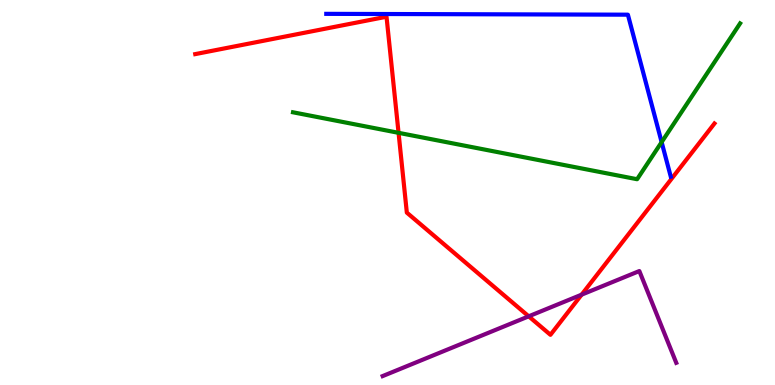[{'lines': ['blue', 'red'], 'intersections': []}, {'lines': ['green', 'red'], 'intersections': [{'x': 5.14, 'y': 6.55}]}, {'lines': ['purple', 'red'], 'intersections': [{'x': 6.82, 'y': 1.78}, {'x': 7.5, 'y': 2.35}]}, {'lines': ['blue', 'green'], 'intersections': [{'x': 8.54, 'y': 6.31}]}, {'lines': ['blue', 'purple'], 'intersections': []}, {'lines': ['green', 'purple'], 'intersections': []}]